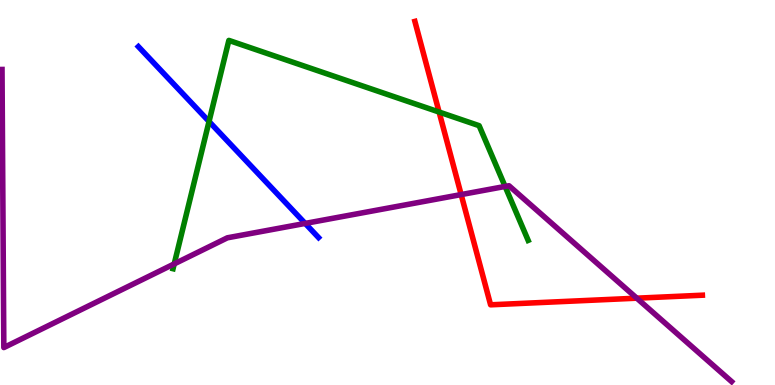[{'lines': ['blue', 'red'], 'intersections': []}, {'lines': ['green', 'red'], 'intersections': [{'x': 5.67, 'y': 7.09}]}, {'lines': ['purple', 'red'], 'intersections': [{'x': 5.95, 'y': 4.95}, {'x': 8.22, 'y': 2.26}]}, {'lines': ['blue', 'green'], 'intersections': [{'x': 2.7, 'y': 6.84}]}, {'lines': ['blue', 'purple'], 'intersections': [{'x': 3.94, 'y': 4.2}]}, {'lines': ['green', 'purple'], 'intersections': [{'x': 2.25, 'y': 3.15}, {'x': 6.52, 'y': 5.16}]}]